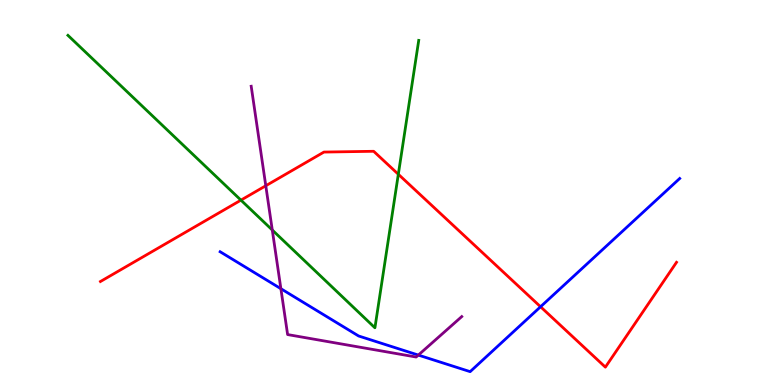[{'lines': ['blue', 'red'], 'intersections': [{'x': 6.97, 'y': 2.03}]}, {'lines': ['green', 'red'], 'intersections': [{'x': 3.11, 'y': 4.8}, {'x': 5.14, 'y': 5.47}]}, {'lines': ['purple', 'red'], 'intersections': [{'x': 3.43, 'y': 5.18}]}, {'lines': ['blue', 'green'], 'intersections': []}, {'lines': ['blue', 'purple'], 'intersections': [{'x': 3.62, 'y': 2.5}, {'x': 5.4, 'y': 0.777}]}, {'lines': ['green', 'purple'], 'intersections': [{'x': 3.51, 'y': 4.03}]}]